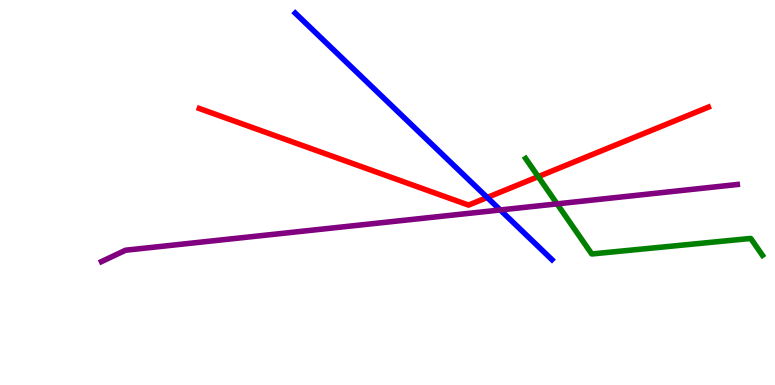[{'lines': ['blue', 'red'], 'intersections': [{'x': 6.29, 'y': 4.87}]}, {'lines': ['green', 'red'], 'intersections': [{'x': 6.94, 'y': 5.41}]}, {'lines': ['purple', 'red'], 'intersections': []}, {'lines': ['blue', 'green'], 'intersections': []}, {'lines': ['blue', 'purple'], 'intersections': [{'x': 6.45, 'y': 4.55}]}, {'lines': ['green', 'purple'], 'intersections': [{'x': 7.19, 'y': 4.7}]}]